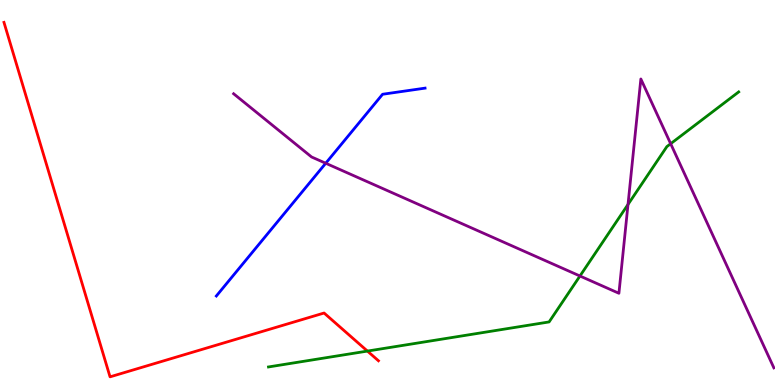[{'lines': ['blue', 'red'], 'intersections': []}, {'lines': ['green', 'red'], 'intersections': [{'x': 4.74, 'y': 0.881}]}, {'lines': ['purple', 'red'], 'intersections': []}, {'lines': ['blue', 'green'], 'intersections': []}, {'lines': ['blue', 'purple'], 'intersections': [{'x': 4.2, 'y': 5.76}]}, {'lines': ['green', 'purple'], 'intersections': [{'x': 7.48, 'y': 2.83}, {'x': 8.1, 'y': 4.69}, {'x': 8.65, 'y': 6.27}]}]